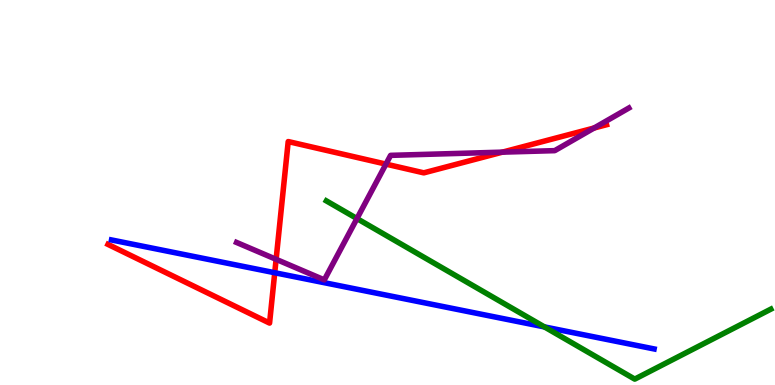[{'lines': ['blue', 'red'], 'intersections': [{'x': 3.54, 'y': 2.92}]}, {'lines': ['green', 'red'], 'intersections': []}, {'lines': ['purple', 'red'], 'intersections': [{'x': 3.56, 'y': 3.26}, {'x': 4.98, 'y': 5.74}, {'x': 6.48, 'y': 6.05}, {'x': 7.67, 'y': 6.68}]}, {'lines': ['blue', 'green'], 'intersections': [{'x': 7.02, 'y': 1.51}]}, {'lines': ['blue', 'purple'], 'intersections': []}, {'lines': ['green', 'purple'], 'intersections': [{'x': 4.61, 'y': 4.32}]}]